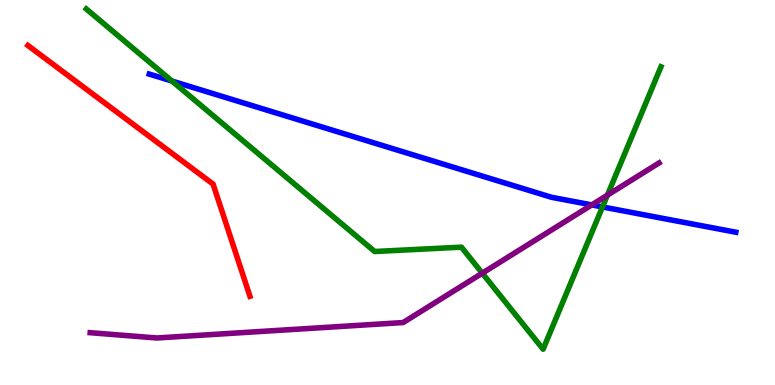[{'lines': ['blue', 'red'], 'intersections': []}, {'lines': ['green', 'red'], 'intersections': []}, {'lines': ['purple', 'red'], 'intersections': []}, {'lines': ['blue', 'green'], 'intersections': [{'x': 2.22, 'y': 7.89}, {'x': 7.77, 'y': 4.62}]}, {'lines': ['blue', 'purple'], 'intersections': [{'x': 7.64, 'y': 4.68}]}, {'lines': ['green', 'purple'], 'intersections': [{'x': 6.22, 'y': 2.9}, {'x': 7.84, 'y': 4.93}]}]